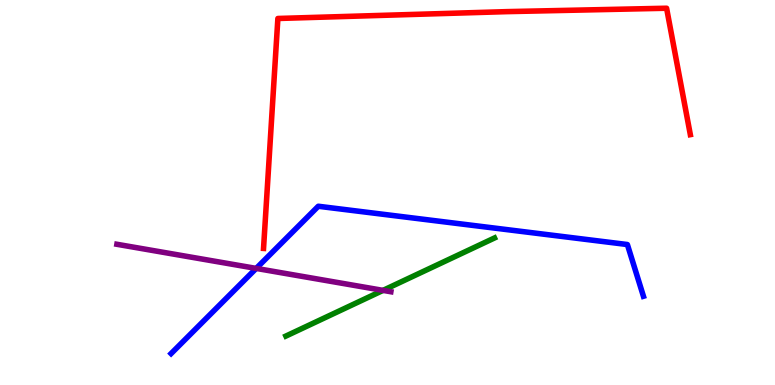[{'lines': ['blue', 'red'], 'intersections': []}, {'lines': ['green', 'red'], 'intersections': []}, {'lines': ['purple', 'red'], 'intersections': []}, {'lines': ['blue', 'green'], 'intersections': []}, {'lines': ['blue', 'purple'], 'intersections': [{'x': 3.31, 'y': 3.03}]}, {'lines': ['green', 'purple'], 'intersections': [{'x': 4.94, 'y': 2.46}]}]